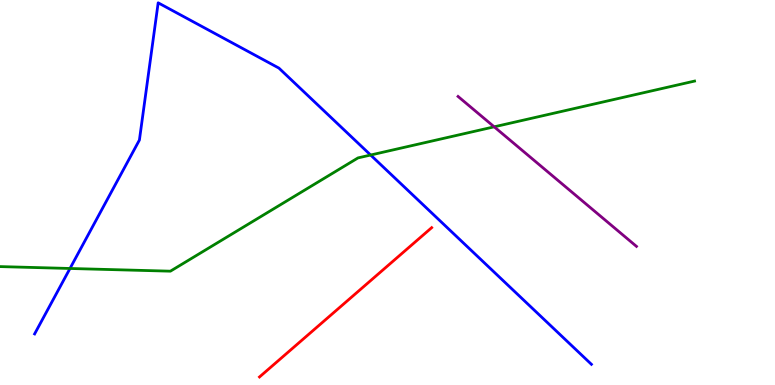[{'lines': ['blue', 'red'], 'intersections': []}, {'lines': ['green', 'red'], 'intersections': []}, {'lines': ['purple', 'red'], 'intersections': []}, {'lines': ['blue', 'green'], 'intersections': [{'x': 0.903, 'y': 3.03}, {'x': 4.78, 'y': 5.97}]}, {'lines': ['blue', 'purple'], 'intersections': []}, {'lines': ['green', 'purple'], 'intersections': [{'x': 6.38, 'y': 6.71}]}]